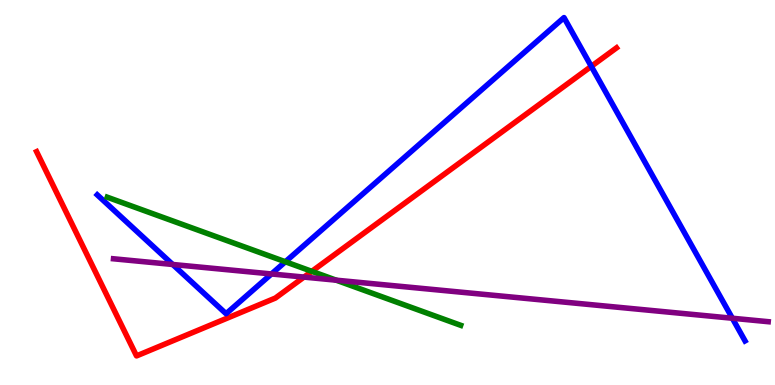[{'lines': ['blue', 'red'], 'intersections': [{'x': 7.63, 'y': 8.28}]}, {'lines': ['green', 'red'], 'intersections': [{'x': 4.02, 'y': 2.95}]}, {'lines': ['purple', 'red'], 'intersections': [{'x': 3.92, 'y': 2.8}]}, {'lines': ['blue', 'green'], 'intersections': [{'x': 3.68, 'y': 3.2}]}, {'lines': ['blue', 'purple'], 'intersections': [{'x': 2.23, 'y': 3.13}, {'x': 3.5, 'y': 2.88}, {'x': 9.45, 'y': 1.73}]}, {'lines': ['green', 'purple'], 'intersections': [{'x': 4.34, 'y': 2.72}]}]